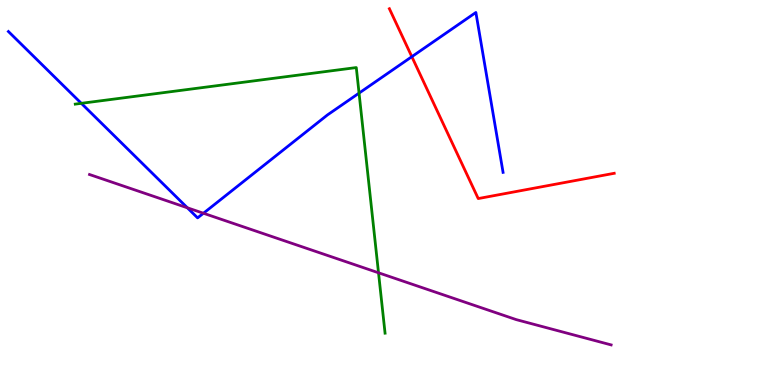[{'lines': ['blue', 'red'], 'intersections': [{'x': 5.31, 'y': 8.53}]}, {'lines': ['green', 'red'], 'intersections': []}, {'lines': ['purple', 'red'], 'intersections': []}, {'lines': ['blue', 'green'], 'intersections': [{'x': 1.05, 'y': 7.32}, {'x': 4.63, 'y': 7.58}]}, {'lines': ['blue', 'purple'], 'intersections': [{'x': 2.42, 'y': 4.6}, {'x': 2.63, 'y': 4.46}]}, {'lines': ['green', 'purple'], 'intersections': [{'x': 4.88, 'y': 2.91}]}]